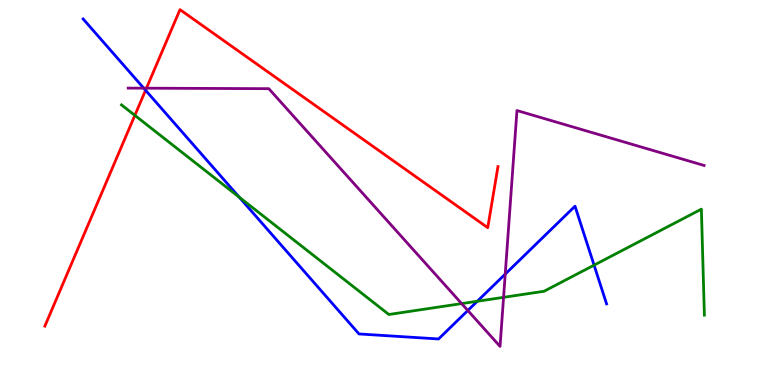[{'lines': ['blue', 'red'], 'intersections': [{'x': 1.88, 'y': 7.66}]}, {'lines': ['green', 'red'], 'intersections': [{'x': 1.74, 'y': 7.0}]}, {'lines': ['purple', 'red'], 'intersections': [{'x': 1.89, 'y': 7.71}]}, {'lines': ['blue', 'green'], 'intersections': [{'x': 3.09, 'y': 4.88}, {'x': 6.16, 'y': 2.18}, {'x': 7.67, 'y': 3.11}]}, {'lines': ['blue', 'purple'], 'intersections': [{'x': 1.85, 'y': 7.71}, {'x': 6.04, 'y': 1.94}, {'x': 6.52, 'y': 2.88}]}, {'lines': ['green', 'purple'], 'intersections': [{'x': 5.96, 'y': 2.11}, {'x': 6.5, 'y': 2.28}]}]